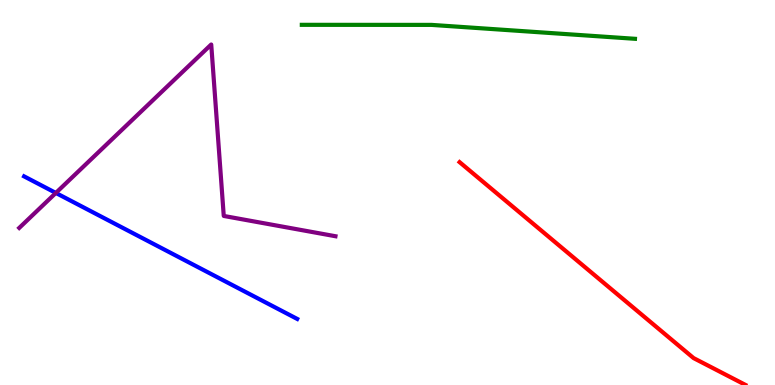[{'lines': ['blue', 'red'], 'intersections': []}, {'lines': ['green', 'red'], 'intersections': []}, {'lines': ['purple', 'red'], 'intersections': []}, {'lines': ['blue', 'green'], 'intersections': []}, {'lines': ['blue', 'purple'], 'intersections': [{'x': 0.721, 'y': 4.99}]}, {'lines': ['green', 'purple'], 'intersections': []}]